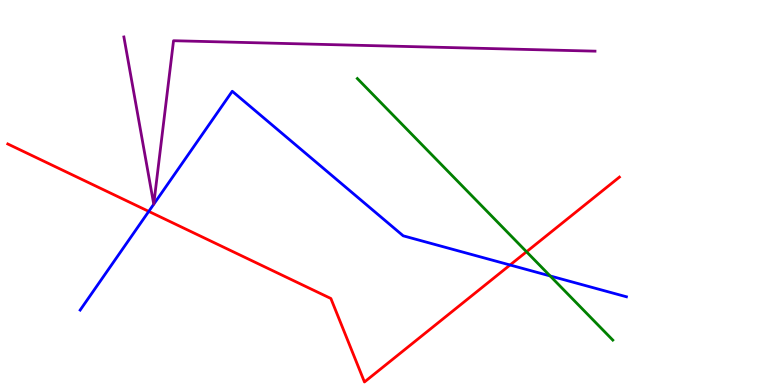[{'lines': ['blue', 'red'], 'intersections': [{'x': 1.92, 'y': 4.51}, {'x': 6.58, 'y': 3.12}]}, {'lines': ['green', 'red'], 'intersections': [{'x': 6.79, 'y': 3.46}]}, {'lines': ['purple', 'red'], 'intersections': []}, {'lines': ['blue', 'green'], 'intersections': [{'x': 7.1, 'y': 2.83}]}, {'lines': ['blue', 'purple'], 'intersections': []}, {'lines': ['green', 'purple'], 'intersections': []}]